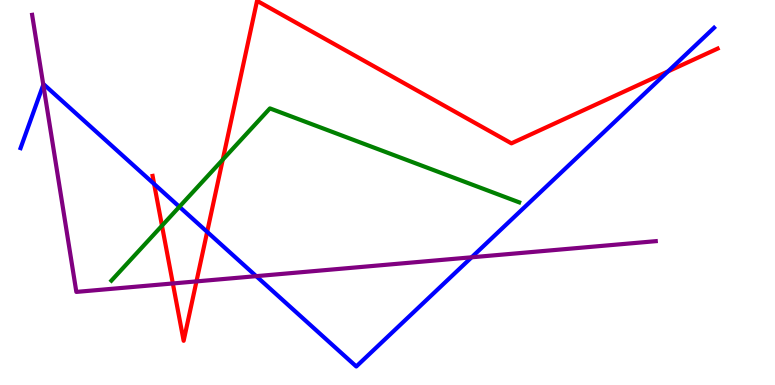[{'lines': ['blue', 'red'], 'intersections': [{'x': 1.99, 'y': 5.22}, {'x': 2.67, 'y': 3.98}, {'x': 8.62, 'y': 8.14}]}, {'lines': ['green', 'red'], 'intersections': [{'x': 2.09, 'y': 4.14}, {'x': 2.87, 'y': 5.85}]}, {'lines': ['purple', 'red'], 'intersections': [{'x': 2.23, 'y': 2.64}, {'x': 2.54, 'y': 2.69}]}, {'lines': ['blue', 'green'], 'intersections': [{'x': 2.31, 'y': 4.63}]}, {'lines': ['blue', 'purple'], 'intersections': [{'x': 0.559, 'y': 7.8}, {'x': 3.31, 'y': 2.83}, {'x': 6.09, 'y': 3.32}]}, {'lines': ['green', 'purple'], 'intersections': []}]